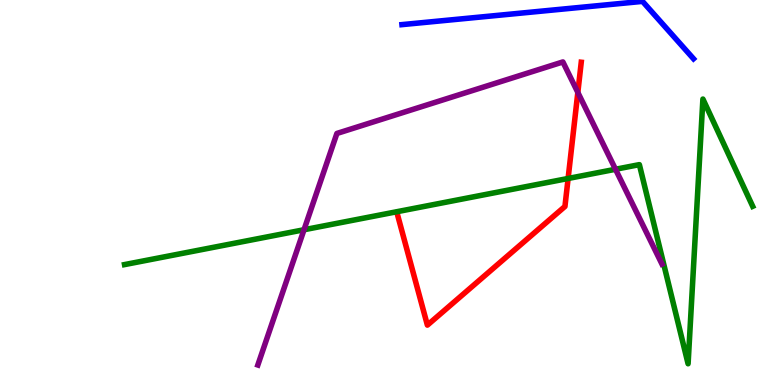[{'lines': ['blue', 'red'], 'intersections': []}, {'lines': ['green', 'red'], 'intersections': [{'x': 7.33, 'y': 5.36}]}, {'lines': ['purple', 'red'], 'intersections': [{'x': 7.46, 'y': 7.6}]}, {'lines': ['blue', 'green'], 'intersections': []}, {'lines': ['blue', 'purple'], 'intersections': []}, {'lines': ['green', 'purple'], 'intersections': [{'x': 3.92, 'y': 4.03}, {'x': 7.94, 'y': 5.6}]}]